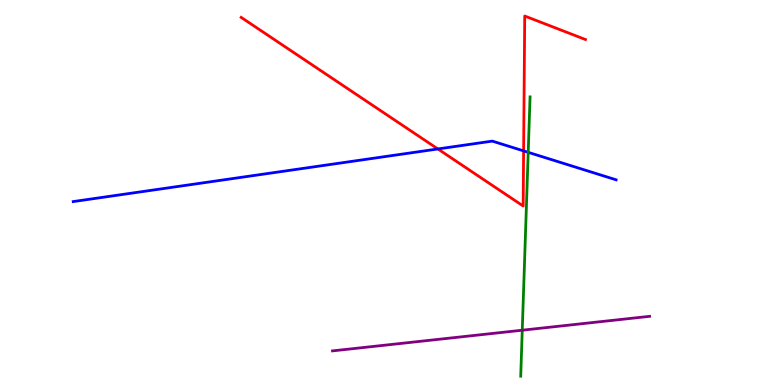[{'lines': ['blue', 'red'], 'intersections': [{'x': 5.65, 'y': 6.13}, {'x': 6.76, 'y': 6.08}]}, {'lines': ['green', 'red'], 'intersections': []}, {'lines': ['purple', 'red'], 'intersections': []}, {'lines': ['blue', 'green'], 'intersections': [{'x': 6.82, 'y': 6.04}]}, {'lines': ['blue', 'purple'], 'intersections': []}, {'lines': ['green', 'purple'], 'intersections': [{'x': 6.74, 'y': 1.42}]}]